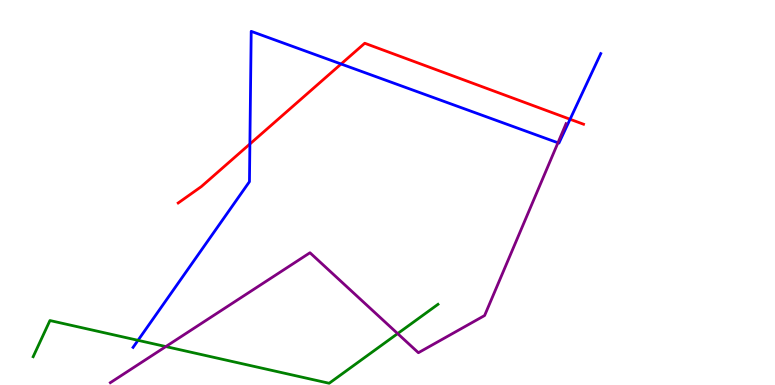[{'lines': ['blue', 'red'], 'intersections': [{'x': 3.22, 'y': 6.26}, {'x': 4.4, 'y': 8.34}, {'x': 7.36, 'y': 6.9}]}, {'lines': ['green', 'red'], 'intersections': []}, {'lines': ['purple', 'red'], 'intersections': []}, {'lines': ['blue', 'green'], 'intersections': [{'x': 1.78, 'y': 1.16}]}, {'lines': ['blue', 'purple'], 'intersections': [{'x': 7.2, 'y': 6.29}]}, {'lines': ['green', 'purple'], 'intersections': [{'x': 2.14, 'y': 0.998}, {'x': 5.13, 'y': 1.34}]}]